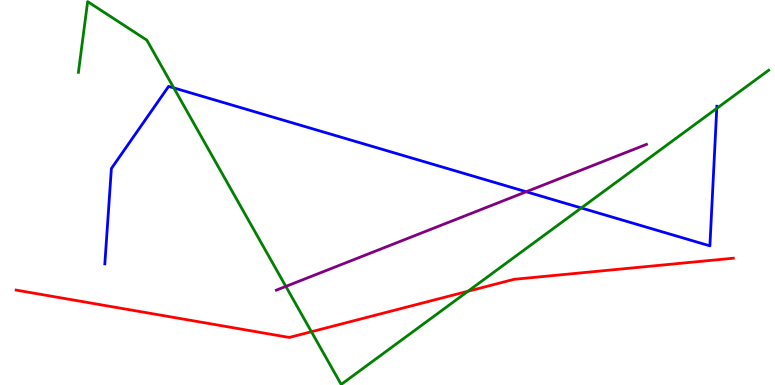[{'lines': ['blue', 'red'], 'intersections': []}, {'lines': ['green', 'red'], 'intersections': [{'x': 4.02, 'y': 1.38}, {'x': 6.04, 'y': 2.44}]}, {'lines': ['purple', 'red'], 'intersections': []}, {'lines': ['blue', 'green'], 'intersections': [{'x': 2.24, 'y': 7.72}, {'x': 7.5, 'y': 4.6}, {'x': 9.25, 'y': 7.18}]}, {'lines': ['blue', 'purple'], 'intersections': [{'x': 6.79, 'y': 5.02}]}, {'lines': ['green', 'purple'], 'intersections': [{'x': 3.69, 'y': 2.56}]}]